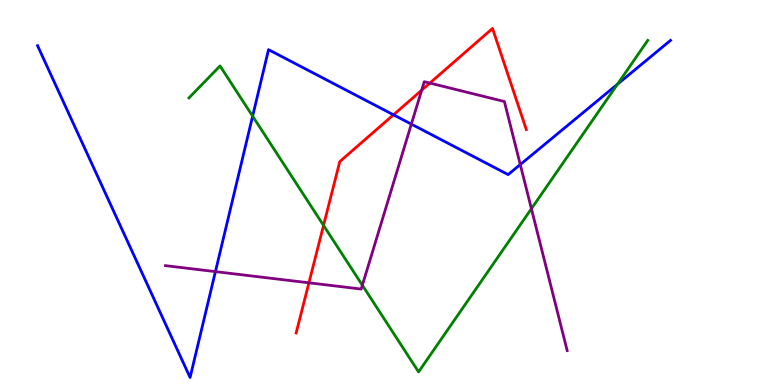[{'lines': ['blue', 'red'], 'intersections': [{'x': 5.08, 'y': 7.02}]}, {'lines': ['green', 'red'], 'intersections': [{'x': 4.17, 'y': 4.15}]}, {'lines': ['purple', 'red'], 'intersections': [{'x': 3.99, 'y': 2.65}, {'x': 5.44, 'y': 7.66}, {'x': 5.55, 'y': 7.84}]}, {'lines': ['blue', 'green'], 'intersections': [{'x': 3.26, 'y': 6.98}, {'x': 7.97, 'y': 7.81}]}, {'lines': ['blue', 'purple'], 'intersections': [{'x': 2.78, 'y': 2.94}, {'x': 5.31, 'y': 6.78}, {'x': 6.71, 'y': 5.73}]}, {'lines': ['green', 'purple'], 'intersections': [{'x': 4.68, 'y': 2.59}, {'x': 6.86, 'y': 4.58}]}]